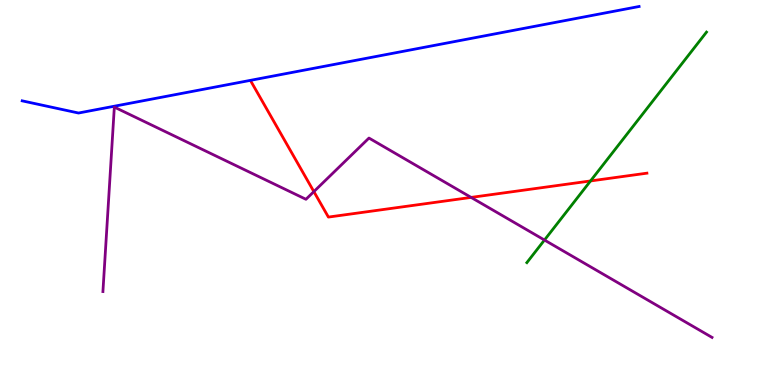[{'lines': ['blue', 'red'], 'intersections': []}, {'lines': ['green', 'red'], 'intersections': [{'x': 7.62, 'y': 5.3}]}, {'lines': ['purple', 'red'], 'intersections': [{'x': 4.05, 'y': 5.02}, {'x': 6.08, 'y': 4.87}]}, {'lines': ['blue', 'green'], 'intersections': []}, {'lines': ['blue', 'purple'], 'intersections': []}, {'lines': ['green', 'purple'], 'intersections': [{'x': 7.03, 'y': 3.77}]}]